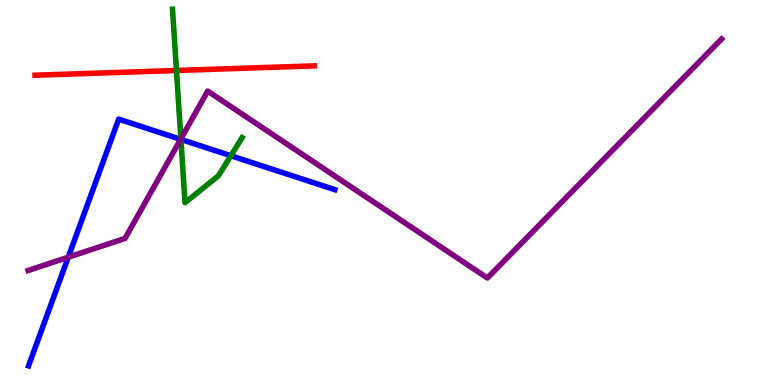[{'lines': ['blue', 'red'], 'intersections': []}, {'lines': ['green', 'red'], 'intersections': [{'x': 2.28, 'y': 8.17}]}, {'lines': ['purple', 'red'], 'intersections': []}, {'lines': ['blue', 'green'], 'intersections': [{'x': 2.33, 'y': 6.38}, {'x': 2.98, 'y': 5.95}]}, {'lines': ['blue', 'purple'], 'intersections': [{'x': 0.881, 'y': 3.32}, {'x': 2.33, 'y': 6.38}]}, {'lines': ['green', 'purple'], 'intersections': [{'x': 2.33, 'y': 6.39}]}]